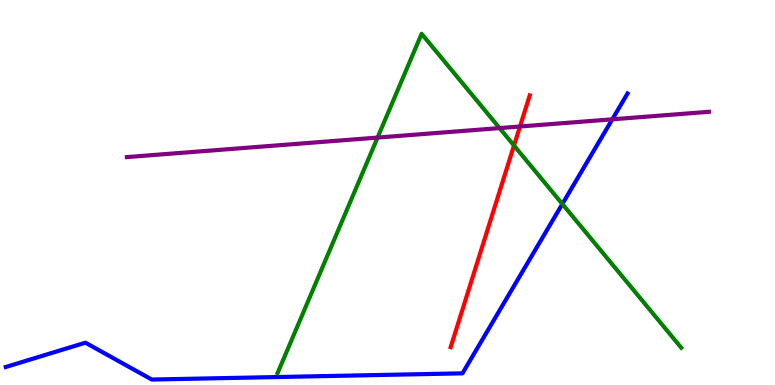[{'lines': ['blue', 'red'], 'intersections': []}, {'lines': ['green', 'red'], 'intersections': [{'x': 6.63, 'y': 6.22}]}, {'lines': ['purple', 'red'], 'intersections': [{'x': 6.71, 'y': 6.71}]}, {'lines': ['blue', 'green'], 'intersections': [{'x': 7.26, 'y': 4.7}]}, {'lines': ['blue', 'purple'], 'intersections': [{'x': 7.9, 'y': 6.9}]}, {'lines': ['green', 'purple'], 'intersections': [{'x': 4.87, 'y': 6.43}, {'x': 6.45, 'y': 6.67}]}]